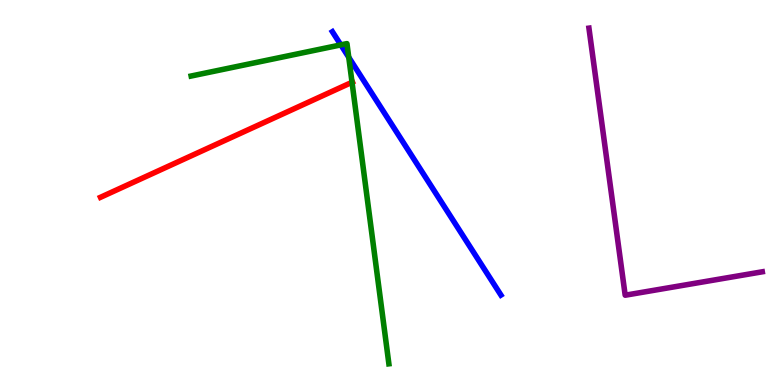[{'lines': ['blue', 'red'], 'intersections': []}, {'lines': ['green', 'red'], 'intersections': [{'x': 4.54, 'y': 7.86}]}, {'lines': ['purple', 'red'], 'intersections': []}, {'lines': ['blue', 'green'], 'intersections': [{'x': 4.4, 'y': 8.83}, {'x': 4.5, 'y': 8.51}]}, {'lines': ['blue', 'purple'], 'intersections': []}, {'lines': ['green', 'purple'], 'intersections': []}]